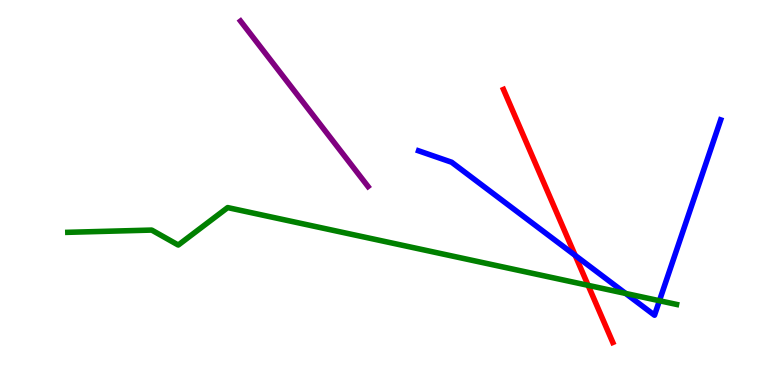[{'lines': ['blue', 'red'], 'intersections': [{'x': 7.42, 'y': 3.37}]}, {'lines': ['green', 'red'], 'intersections': [{'x': 7.59, 'y': 2.59}]}, {'lines': ['purple', 'red'], 'intersections': []}, {'lines': ['blue', 'green'], 'intersections': [{'x': 8.07, 'y': 2.38}, {'x': 8.51, 'y': 2.19}]}, {'lines': ['blue', 'purple'], 'intersections': []}, {'lines': ['green', 'purple'], 'intersections': []}]